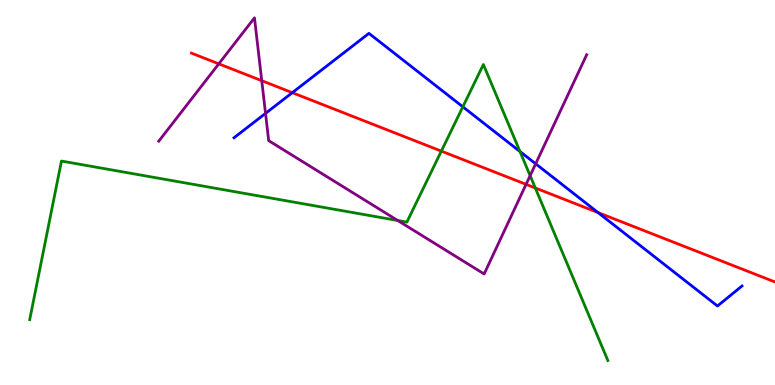[{'lines': ['blue', 'red'], 'intersections': [{'x': 3.77, 'y': 7.59}, {'x': 7.72, 'y': 4.48}]}, {'lines': ['green', 'red'], 'intersections': [{'x': 5.69, 'y': 6.07}, {'x': 6.91, 'y': 5.12}]}, {'lines': ['purple', 'red'], 'intersections': [{'x': 2.82, 'y': 8.34}, {'x': 3.38, 'y': 7.9}, {'x': 6.79, 'y': 5.21}]}, {'lines': ['blue', 'green'], 'intersections': [{'x': 5.97, 'y': 7.23}, {'x': 6.71, 'y': 6.07}]}, {'lines': ['blue', 'purple'], 'intersections': [{'x': 3.43, 'y': 7.06}, {'x': 6.91, 'y': 5.75}]}, {'lines': ['green', 'purple'], 'intersections': [{'x': 5.13, 'y': 4.27}, {'x': 6.84, 'y': 5.44}]}]